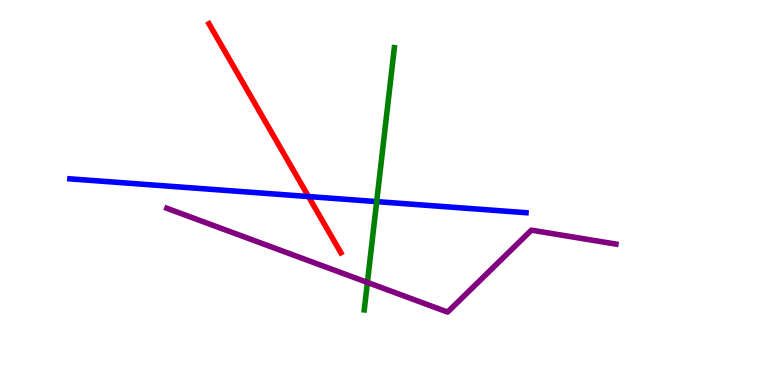[{'lines': ['blue', 'red'], 'intersections': [{'x': 3.98, 'y': 4.89}]}, {'lines': ['green', 'red'], 'intersections': []}, {'lines': ['purple', 'red'], 'intersections': []}, {'lines': ['blue', 'green'], 'intersections': [{'x': 4.86, 'y': 4.76}]}, {'lines': ['blue', 'purple'], 'intersections': []}, {'lines': ['green', 'purple'], 'intersections': [{'x': 4.74, 'y': 2.66}]}]